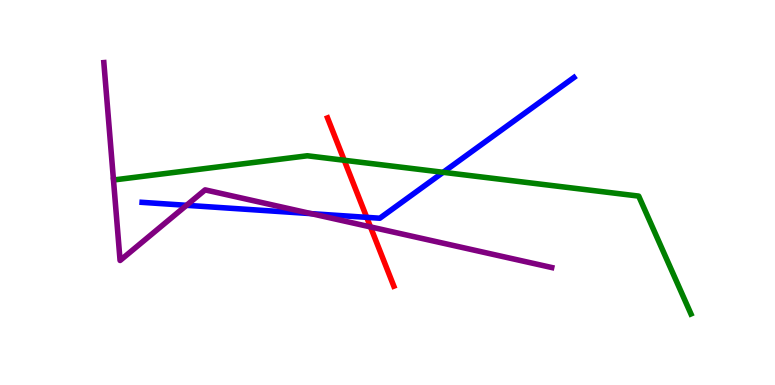[{'lines': ['blue', 'red'], 'intersections': [{'x': 4.73, 'y': 4.35}]}, {'lines': ['green', 'red'], 'intersections': [{'x': 4.44, 'y': 5.84}]}, {'lines': ['purple', 'red'], 'intersections': [{'x': 4.78, 'y': 4.11}]}, {'lines': ['blue', 'green'], 'intersections': [{'x': 5.72, 'y': 5.52}]}, {'lines': ['blue', 'purple'], 'intersections': [{'x': 2.41, 'y': 4.67}, {'x': 4.02, 'y': 4.45}]}, {'lines': ['green', 'purple'], 'intersections': []}]